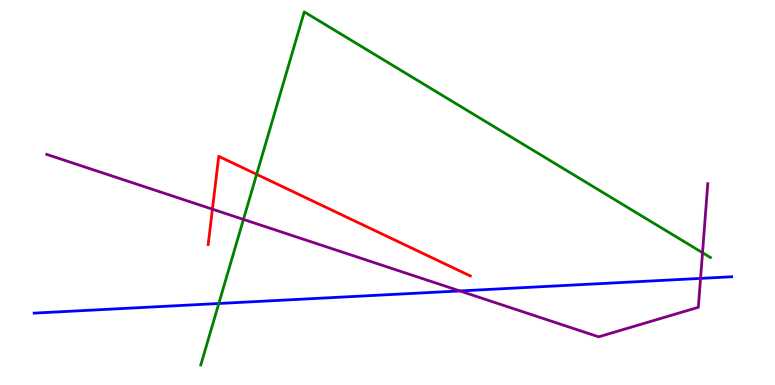[{'lines': ['blue', 'red'], 'intersections': []}, {'lines': ['green', 'red'], 'intersections': [{'x': 3.31, 'y': 5.47}]}, {'lines': ['purple', 'red'], 'intersections': [{'x': 2.74, 'y': 4.57}]}, {'lines': ['blue', 'green'], 'intersections': [{'x': 2.82, 'y': 2.12}]}, {'lines': ['blue', 'purple'], 'intersections': [{'x': 5.93, 'y': 2.44}, {'x': 9.04, 'y': 2.77}]}, {'lines': ['green', 'purple'], 'intersections': [{'x': 3.14, 'y': 4.3}, {'x': 9.06, 'y': 3.44}]}]